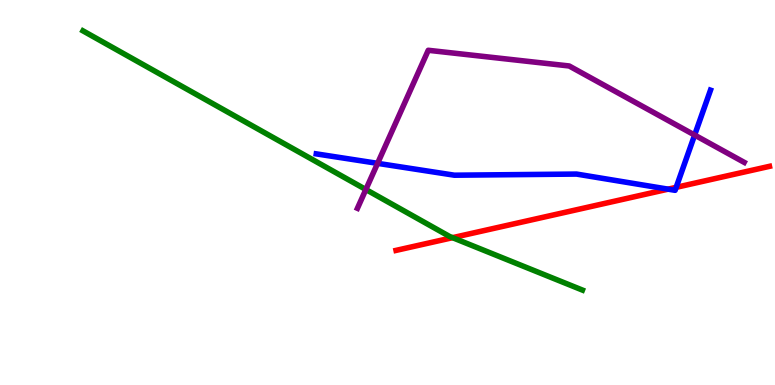[{'lines': ['blue', 'red'], 'intersections': [{'x': 8.62, 'y': 5.09}, {'x': 8.72, 'y': 5.13}]}, {'lines': ['green', 'red'], 'intersections': [{'x': 5.84, 'y': 3.83}]}, {'lines': ['purple', 'red'], 'intersections': []}, {'lines': ['blue', 'green'], 'intersections': []}, {'lines': ['blue', 'purple'], 'intersections': [{'x': 4.87, 'y': 5.76}, {'x': 8.96, 'y': 6.49}]}, {'lines': ['green', 'purple'], 'intersections': [{'x': 4.72, 'y': 5.08}]}]